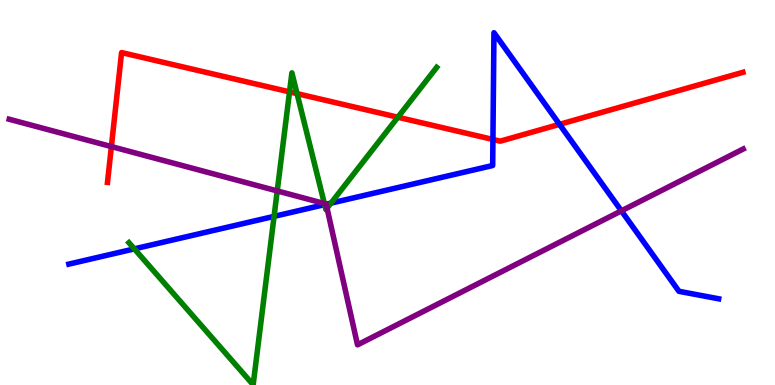[{'lines': ['blue', 'red'], 'intersections': [{'x': 6.36, 'y': 6.38}, {'x': 7.22, 'y': 6.77}]}, {'lines': ['green', 'red'], 'intersections': [{'x': 3.74, 'y': 7.61}, {'x': 3.83, 'y': 7.57}, {'x': 5.13, 'y': 6.96}]}, {'lines': ['purple', 'red'], 'intersections': [{'x': 1.44, 'y': 6.19}]}, {'lines': ['blue', 'green'], 'intersections': [{'x': 1.73, 'y': 3.54}, {'x': 3.54, 'y': 4.38}, {'x': 4.19, 'y': 4.69}, {'x': 4.27, 'y': 4.72}]}, {'lines': ['blue', 'purple'], 'intersections': [{'x': 4.21, 'y': 4.69}, {'x': 8.02, 'y': 4.52}]}, {'lines': ['green', 'purple'], 'intersections': [{'x': 3.58, 'y': 5.04}, {'x': 4.19, 'y': 4.71}, {'x': 4.22, 'y': 4.59}]}]